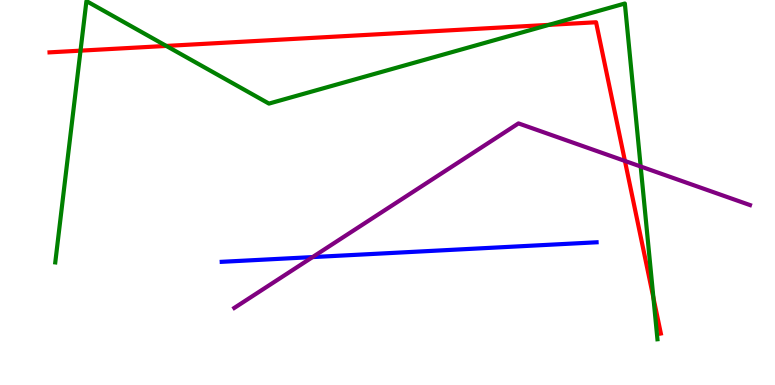[{'lines': ['blue', 'red'], 'intersections': []}, {'lines': ['green', 'red'], 'intersections': [{'x': 1.04, 'y': 8.68}, {'x': 2.15, 'y': 8.81}, {'x': 7.08, 'y': 9.35}, {'x': 8.43, 'y': 2.26}]}, {'lines': ['purple', 'red'], 'intersections': [{'x': 8.06, 'y': 5.82}]}, {'lines': ['blue', 'green'], 'intersections': []}, {'lines': ['blue', 'purple'], 'intersections': [{'x': 4.03, 'y': 3.32}]}, {'lines': ['green', 'purple'], 'intersections': [{'x': 8.27, 'y': 5.68}]}]